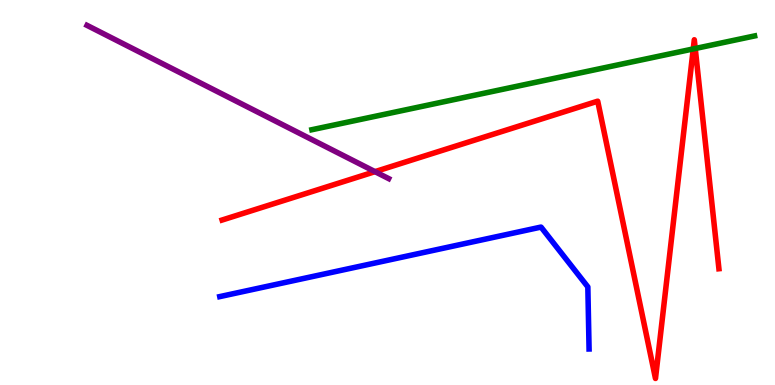[{'lines': ['blue', 'red'], 'intersections': []}, {'lines': ['green', 'red'], 'intersections': [{'x': 8.95, 'y': 8.73}, {'x': 8.97, 'y': 8.74}]}, {'lines': ['purple', 'red'], 'intersections': [{'x': 4.84, 'y': 5.54}]}, {'lines': ['blue', 'green'], 'intersections': []}, {'lines': ['blue', 'purple'], 'intersections': []}, {'lines': ['green', 'purple'], 'intersections': []}]